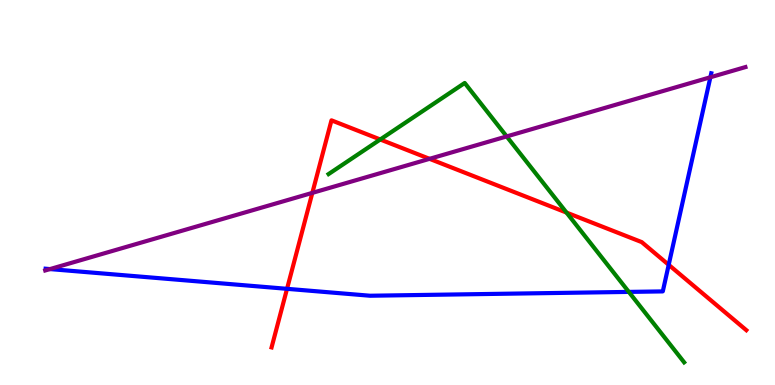[{'lines': ['blue', 'red'], 'intersections': [{'x': 3.7, 'y': 2.5}, {'x': 8.63, 'y': 3.12}]}, {'lines': ['green', 'red'], 'intersections': [{'x': 4.91, 'y': 6.38}, {'x': 7.31, 'y': 4.48}]}, {'lines': ['purple', 'red'], 'intersections': [{'x': 4.03, 'y': 4.99}, {'x': 5.54, 'y': 5.87}]}, {'lines': ['blue', 'green'], 'intersections': [{'x': 8.11, 'y': 2.42}]}, {'lines': ['blue', 'purple'], 'intersections': [{'x': 0.645, 'y': 3.01}, {'x': 9.17, 'y': 7.99}]}, {'lines': ['green', 'purple'], 'intersections': [{'x': 6.54, 'y': 6.46}]}]